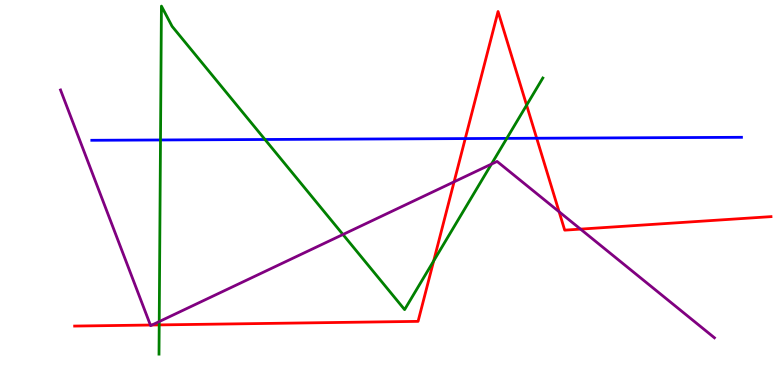[{'lines': ['blue', 'red'], 'intersections': [{'x': 6.0, 'y': 6.4}, {'x': 6.93, 'y': 6.41}]}, {'lines': ['green', 'red'], 'intersections': [{'x': 2.05, 'y': 1.56}, {'x': 5.6, 'y': 3.22}, {'x': 6.79, 'y': 7.27}]}, {'lines': ['purple', 'red'], 'intersections': [{'x': 1.94, 'y': 1.56}, {'x': 1.96, 'y': 1.56}, {'x': 5.86, 'y': 5.28}, {'x': 7.21, 'y': 4.5}, {'x': 7.49, 'y': 4.05}]}, {'lines': ['blue', 'green'], 'intersections': [{'x': 2.07, 'y': 6.36}, {'x': 3.42, 'y': 6.38}, {'x': 6.54, 'y': 6.41}]}, {'lines': ['blue', 'purple'], 'intersections': []}, {'lines': ['green', 'purple'], 'intersections': [{'x': 2.05, 'y': 1.65}, {'x': 4.43, 'y': 3.91}, {'x': 6.34, 'y': 5.74}]}]